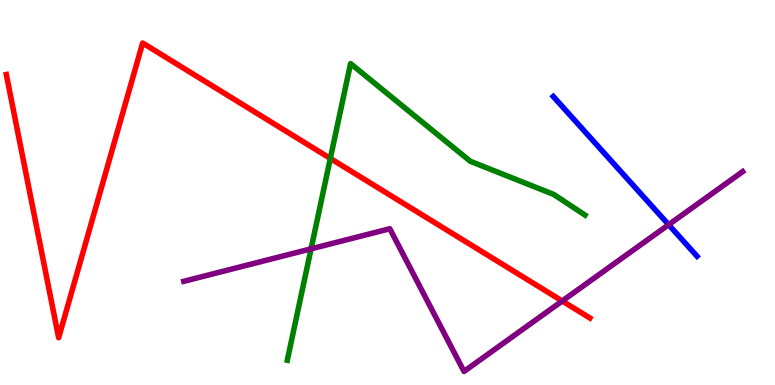[{'lines': ['blue', 'red'], 'intersections': []}, {'lines': ['green', 'red'], 'intersections': [{'x': 4.26, 'y': 5.89}]}, {'lines': ['purple', 'red'], 'intersections': [{'x': 7.25, 'y': 2.18}]}, {'lines': ['blue', 'green'], 'intersections': []}, {'lines': ['blue', 'purple'], 'intersections': [{'x': 8.63, 'y': 4.16}]}, {'lines': ['green', 'purple'], 'intersections': [{'x': 4.01, 'y': 3.54}]}]